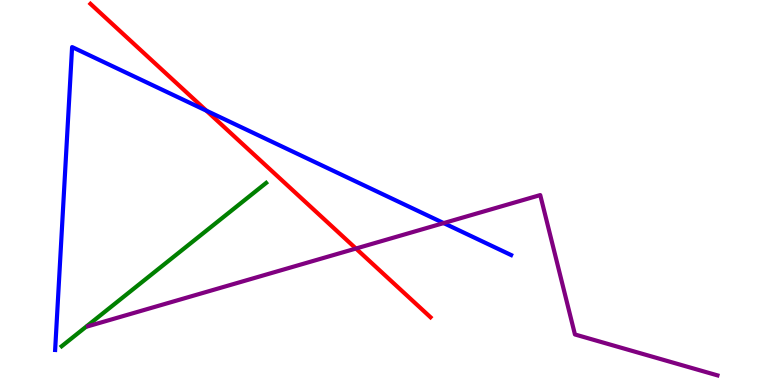[{'lines': ['blue', 'red'], 'intersections': [{'x': 2.66, 'y': 7.13}]}, {'lines': ['green', 'red'], 'intersections': []}, {'lines': ['purple', 'red'], 'intersections': [{'x': 4.59, 'y': 3.54}]}, {'lines': ['blue', 'green'], 'intersections': []}, {'lines': ['blue', 'purple'], 'intersections': [{'x': 5.72, 'y': 4.21}]}, {'lines': ['green', 'purple'], 'intersections': []}]